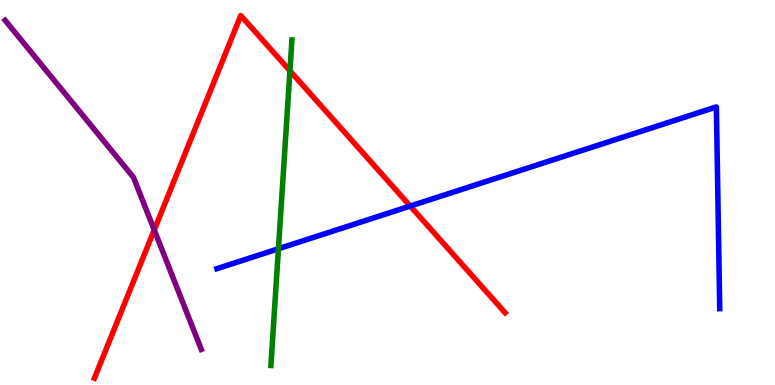[{'lines': ['blue', 'red'], 'intersections': [{'x': 5.29, 'y': 4.65}]}, {'lines': ['green', 'red'], 'intersections': [{'x': 3.74, 'y': 8.16}]}, {'lines': ['purple', 'red'], 'intersections': [{'x': 1.99, 'y': 4.03}]}, {'lines': ['blue', 'green'], 'intersections': [{'x': 3.59, 'y': 3.54}]}, {'lines': ['blue', 'purple'], 'intersections': []}, {'lines': ['green', 'purple'], 'intersections': []}]